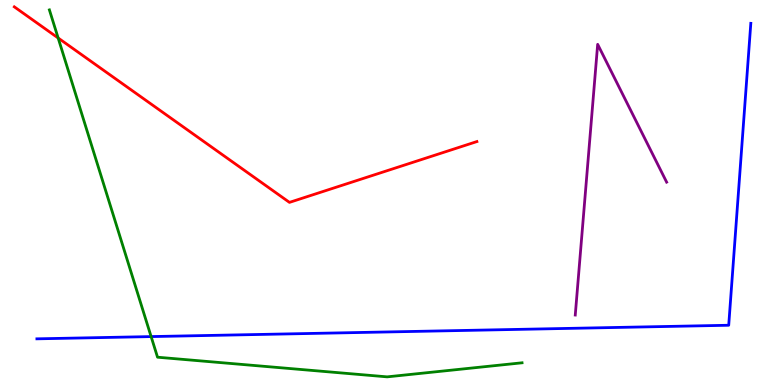[{'lines': ['blue', 'red'], 'intersections': []}, {'lines': ['green', 'red'], 'intersections': [{'x': 0.75, 'y': 9.01}]}, {'lines': ['purple', 'red'], 'intersections': []}, {'lines': ['blue', 'green'], 'intersections': [{'x': 1.95, 'y': 1.26}]}, {'lines': ['blue', 'purple'], 'intersections': []}, {'lines': ['green', 'purple'], 'intersections': []}]